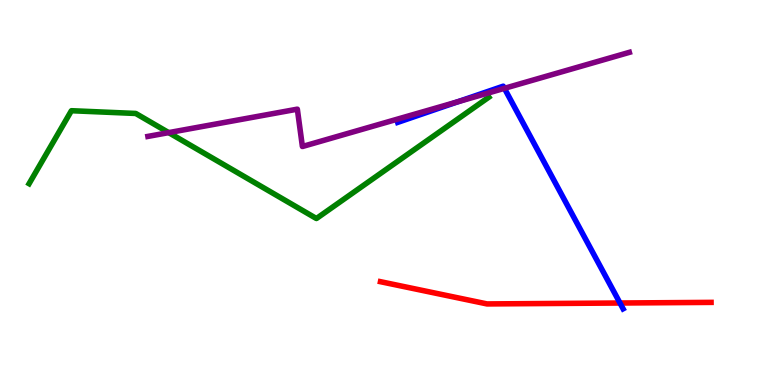[{'lines': ['blue', 'red'], 'intersections': [{'x': 8.0, 'y': 2.13}]}, {'lines': ['green', 'red'], 'intersections': []}, {'lines': ['purple', 'red'], 'intersections': []}, {'lines': ['blue', 'green'], 'intersections': []}, {'lines': ['blue', 'purple'], 'intersections': [{'x': 5.91, 'y': 7.36}, {'x': 6.51, 'y': 7.71}]}, {'lines': ['green', 'purple'], 'intersections': [{'x': 2.18, 'y': 6.56}]}]